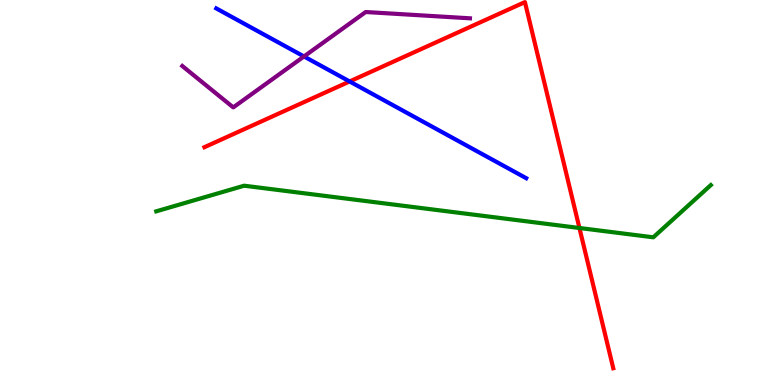[{'lines': ['blue', 'red'], 'intersections': [{'x': 4.51, 'y': 7.88}]}, {'lines': ['green', 'red'], 'intersections': [{'x': 7.48, 'y': 4.08}]}, {'lines': ['purple', 'red'], 'intersections': []}, {'lines': ['blue', 'green'], 'intersections': []}, {'lines': ['blue', 'purple'], 'intersections': [{'x': 3.92, 'y': 8.53}]}, {'lines': ['green', 'purple'], 'intersections': []}]